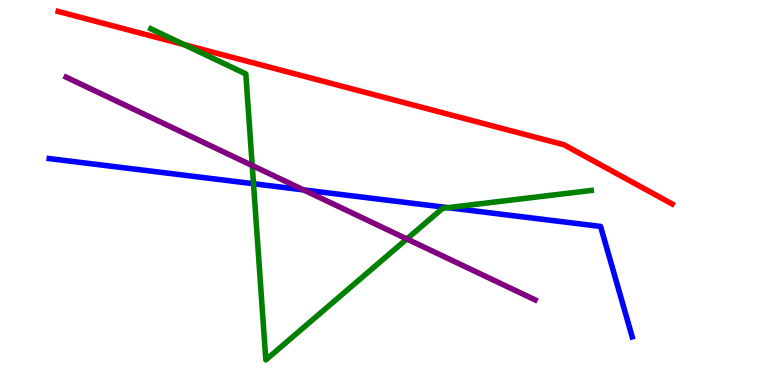[{'lines': ['blue', 'red'], 'intersections': []}, {'lines': ['green', 'red'], 'intersections': [{'x': 2.38, 'y': 8.84}]}, {'lines': ['purple', 'red'], 'intersections': []}, {'lines': ['blue', 'green'], 'intersections': [{'x': 3.27, 'y': 5.23}, {'x': 5.78, 'y': 4.61}]}, {'lines': ['blue', 'purple'], 'intersections': [{'x': 3.92, 'y': 5.07}]}, {'lines': ['green', 'purple'], 'intersections': [{'x': 3.25, 'y': 5.7}, {'x': 5.25, 'y': 3.79}]}]